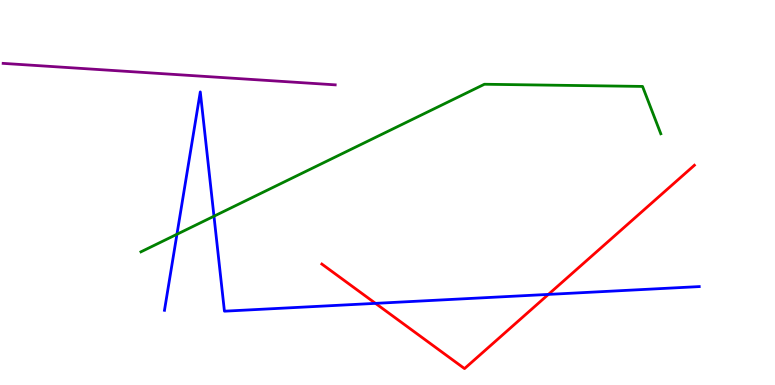[{'lines': ['blue', 'red'], 'intersections': [{'x': 4.85, 'y': 2.12}, {'x': 7.08, 'y': 2.35}]}, {'lines': ['green', 'red'], 'intersections': []}, {'lines': ['purple', 'red'], 'intersections': []}, {'lines': ['blue', 'green'], 'intersections': [{'x': 2.28, 'y': 3.92}, {'x': 2.76, 'y': 4.38}]}, {'lines': ['blue', 'purple'], 'intersections': []}, {'lines': ['green', 'purple'], 'intersections': []}]